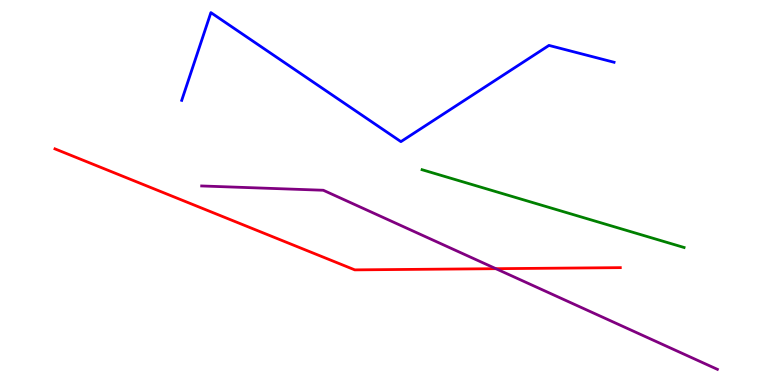[{'lines': ['blue', 'red'], 'intersections': []}, {'lines': ['green', 'red'], 'intersections': []}, {'lines': ['purple', 'red'], 'intersections': [{'x': 6.4, 'y': 3.02}]}, {'lines': ['blue', 'green'], 'intersections': []}, {'lines': ['blue', 'purple'], 'intersections': []}, {'lines': ['green', 'purple'], 'intersections': []}]